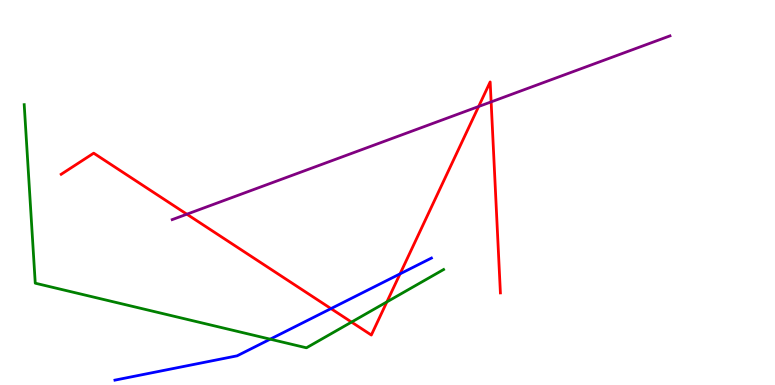[{'lines': ['blue', 'red'], 'intersections': [{'x': 4.27, 'y': 1.98}, {'x': 5.16, 'y': 2.89}]}, {'lines': ['green', 'red'], 'intersections': [{'x': 4.54, 'y': 1.63}, {'x': 4.99, 'y': 2.16}]}, {'lines': ['purple', 'red'], 'intersections': [{'x': 2.41, 'y': 4.44}, {'x': 6.18, 'y': 7.23}, {'x': 6.34, 'y': 7.35}]}, {'lines': ['blue', 'green'], 'intersections': [{'x': 3.49, 'y': 1.19}]}, {'lines': ['blue', 'purple'], 'intersections': []}, {'lines': ['green', 'purple'], 'intersections': []}]